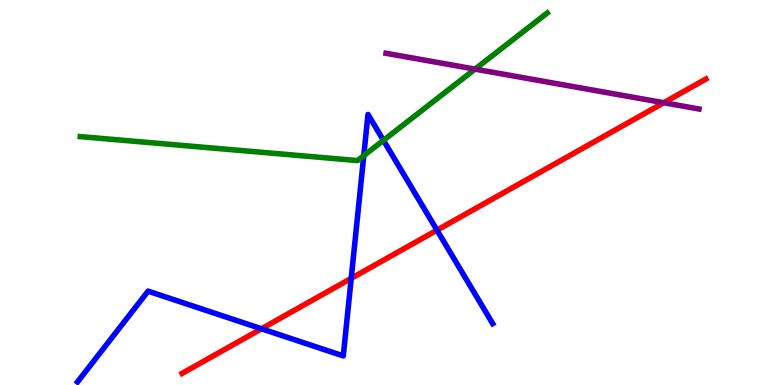[{'lines': ['blue', 'red'], 'intersections': [{'x': 3.37, 'y': 1.46}, {'x': 4.53, 'y': 2.77}, {'x': 5.64, 'y': 4.02}]}, {'lines': ['green', 'red'], 'intersections': []}, {'lines': ['purple', 'red'], 'intersections': [{'x': 8.56, 'y': 7.33}]}, {'lines': ['blue', 'green'], 'intersections': [{'x': 4.69, 'y': 5.96}, {'x': 4.95, 'y': 6.35}]}, {'lines': ['blue', 'purple'], 'intersections': []}, {'lines': ['green', 'purple'], 'intersections': [{'x': 6.13, 'y': 8.2}]}]